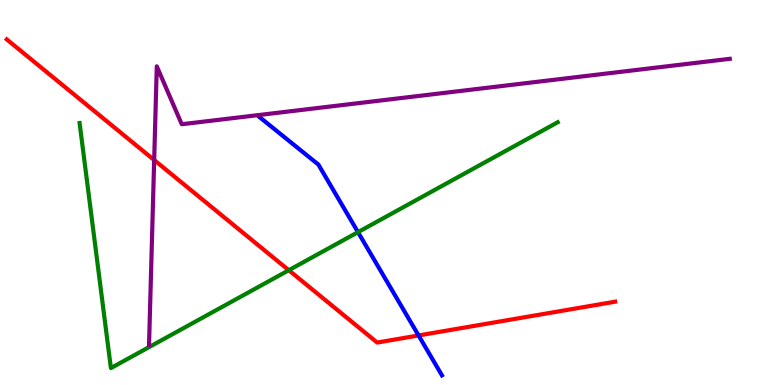[{'lines': ['blue', 'red'], 'intersections': [{'x': 5.4, 'y': 1.29}]}, {'lines': ['green', 'red'], 'intersections': [{'x': 3.73, 'y': 2.98}]}, {'lines': ['purple', 'red'], 'intersections': [{'x': 1.99, 'y': 5.84}]}, {'lines': ['blue', 'green'], 'intersections': [{'x': 4.62, 'y': 3.97}]}, {'lines': ['blue', 'purple'], 'intersections': []}, {'lines': ['green', 'purple'], 'intersections': []}]